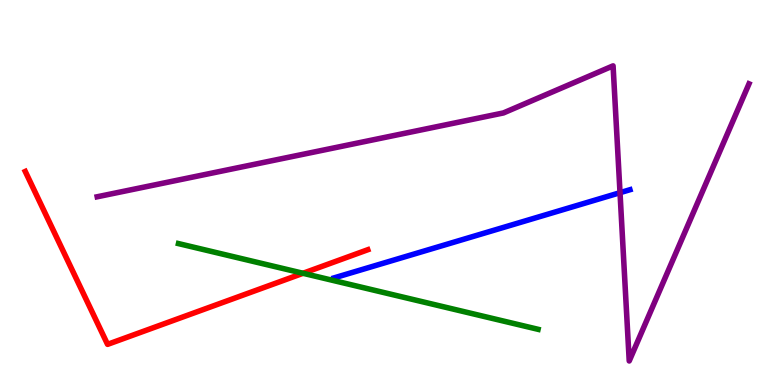[{'lines': ['blue', 'red'], 'intersections': []}, {'lines': ['green', 'red'], 'intersections': [{'x': 3.91, 'y': 2.9}]}, {'lines': ['purple', 'red'], 'intersections': []}, {'lines': ['blue', 'green'], 'intersections': []}, {'lines': ['blue', 'purple'], 'intersections': [{'x': 8.0, 'y': 5.0}]}, {'lines': ['green', 'purple'], 'intersections': []}]